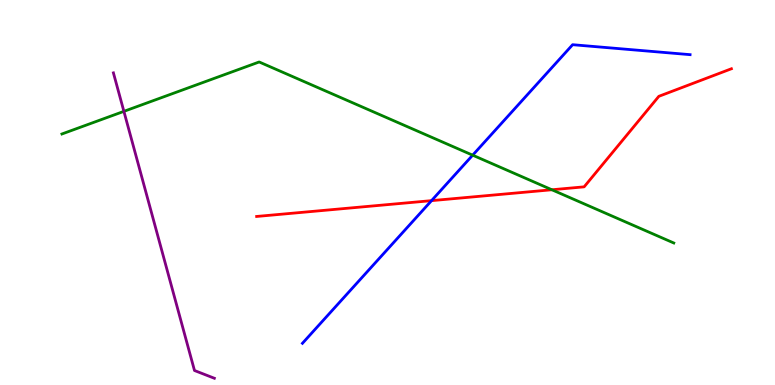[{'lines': ['blue', 'red'], 'intersections': [{'x': 5.57, 'y': 4.79}]}, {'lines': ['green', 'red'], 'intersections': [{'x': 7.12, 'y': 5.07}]}, {'lines': ['purple', 'red'], 'intersections': []}, {'lines': ['blue', 'green'], 'intersections': [{'x': 6.1, 'y': 5.97}]}, {'lines': ['blue', 'purple'], 'intersections': []}, {'lines': ['green', 'purple'], 'intersections': [{'x': 1.6, 'y': 7.11}]}]